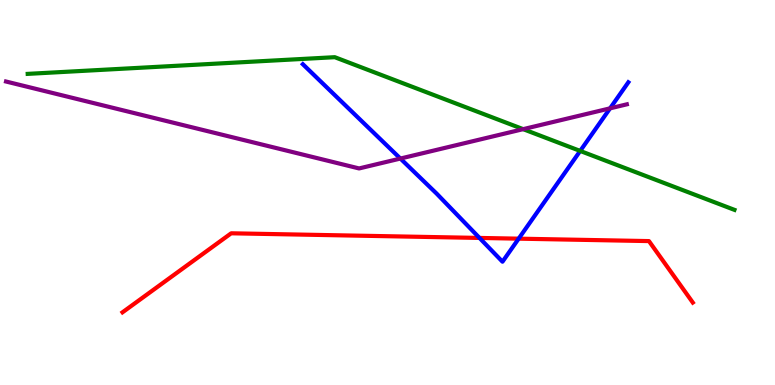[{'lines': ['blue', 'red'], 'intersections': [{'x': 6.19, 'y': 3.82}, {'x': 6.69, 'y': 3.8}]}, {'lines': ['green', 'red'], 'intersections': []}, {'lines': ['purple', 'red'], 'intersections': []}, {'lines': ['blue', 'green'], 'intersections': [{'x': 7.49, 'y': 6.08}]}, {'lines': ['blue', 'purple'], 'intersections': [{'x': 5.17, 'y': 5.88}, {'x': 7.87, 'y': 7.19}]}, {'lines': ['green', 'purple'], 'intersections': [{'x': 6.75, 'y': 6.65}]}]